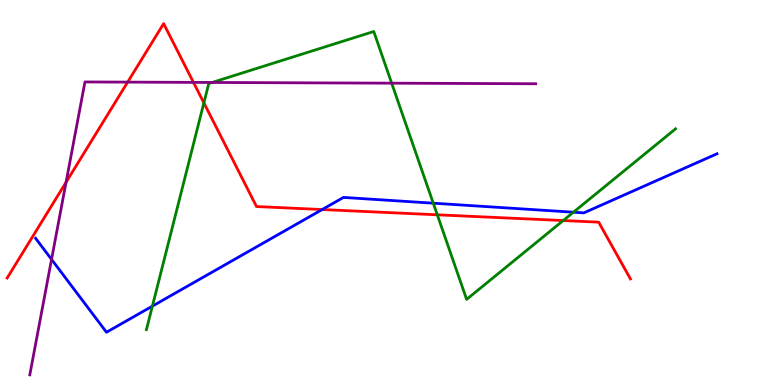[{'lines': ['blue', 'red'], 'intersections': [{'x': 4.16, 'y': 4.56}]}, {'lines': ['green', 'red'], 'intersections': [{'x': 2.63, 'y': 7.33}, {'x': 5.64, 'y': 4.42}, {'x': 7.27, 'y': 4.27}]}, {'lines': ['purple', 'red'], 'intersections': [{'x': 0.853, 'y': 5.27}, {'x': 1.65, 'y': 7.87}, {'x': 2.5, 'y': 7.86}]}, {'lines': ['blue', 'green'], 'intersections': [{'x': 1.97, 'y': 2.05}, {'x': 5.59, 'y': 4.72}, {'x': 7.4, 'y': 4.49}]}, {'lines': ['blue', 'purple'], 'intersections': [{'x': 0.665, 'y': 3.26}]}, {'lines': ['green', 'purple'], 'intersections': [{'x': 2.74, 'y': 7.86}, {'x': 5.05, 'y': 7.84}]}]